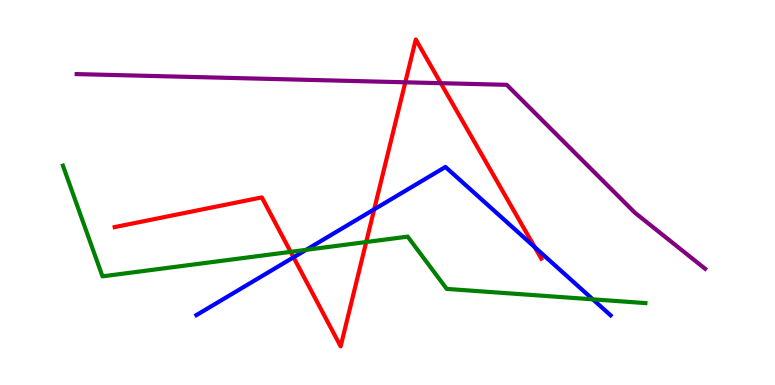[{'lines': ['blue', 'red'], 'intersections': [{'x': 3.79, 'y': 3.32}, {'x': 4.83, 'y': 4.56}, {'x': 6.9, 'y': 3.58}]}, {'lines': ['green', 'red'], 'intersections': [{'x': 3.75, 'y': 3.46}, {'x': 4.73, 'y': 3.71}]}, {'lines': ['purple', 'red'], 'intersections': [{'x': 5.23, 'y': 7.86}, {'x': 5.69, 'y': 7.84}]}, {'lines': ['blue', 'green'], 'intersections': [{'x': 3.95, 'y': 3.51}, {'x': 7.65, 'y': 2.22}]}, {'lines': ['blue', 'purple'], 'intersections': []}, {'lines': ['green', 'purple'], 'intersections': []}]